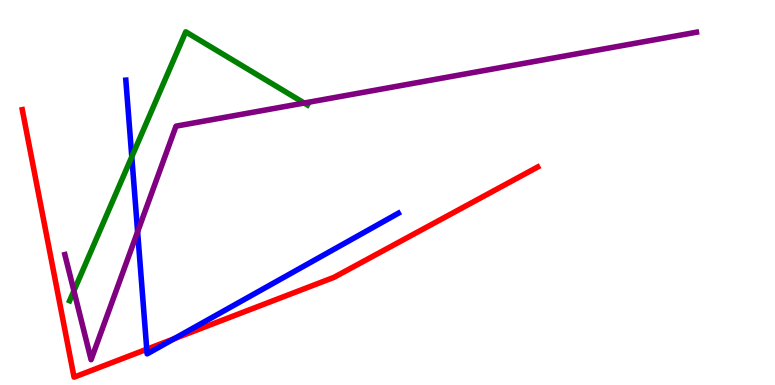[{'lines': ['blue', 'red'], 'intersections': [{'x': 1.89, 'y': 0.929}, {'x': 2.25, 'y': 1.2}]}, {'lines': ['green', 'red'], 'intersections': []}, {'lines': ['purple', 'red'], 'intersections': []}, {'lines': ['blue', 'green'], 'intersections': [{'x': 1.7, 'y': 5.93}]}, {'lines': ['blue', 'purple'], 'intersections': [{'x': 1.78, 'y': 3.98}]}, {'lines': ['green', 'purple'], 'intersections': [{'x': 0.954, 'y': 2.45}, {'x': 3.93, 'y': 7.32}]}]